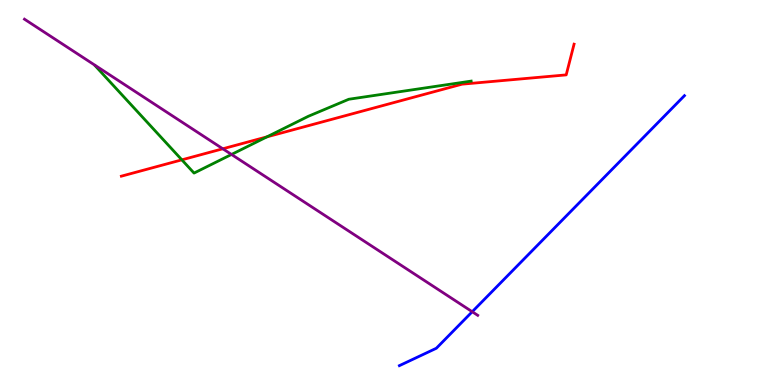[{'lines': ['blue', 'red'], 'intersections': []}, {'lines': ['green', 'red'], 'intersections': [{'x': 2.35, 'y': 5.85}, {'x': 3.44, 'y': 6.45}]}, {'lines': ['purple', 'red'], 'intersections': [{'x': 2.87, 'y': 6.14}]}, {'lines': ['blue', 'green'], 'intersections': []}, {'lines': ['blue', 'purple'], 'intersections': [{'x': 6.09, 'y': 1.9}]}, {'lines': ['green', 'purple'], 'intersections': [{'x': 2.99, 'y': 5.99}]}]